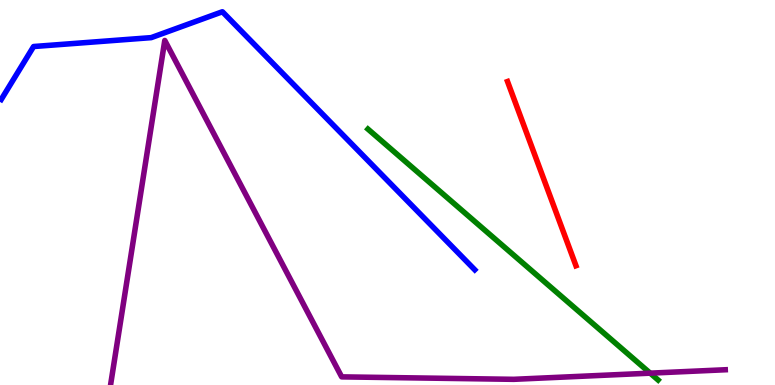[{'lines': ['blue', 'red'], 'intersections': []}, {'lines': ['green', 'red'], 'intersections': []}, {'lines': ['purple', 'red'], 'intersections': []}, {'lines': ['blue', 'green'], 'intersections': []}, {'lines': ['blue', 'purple'], 'intersections': []}, {'lines': ['green', 'purple'], 'intersections': [{'x': 8.39, 'y': 0.308}]}]